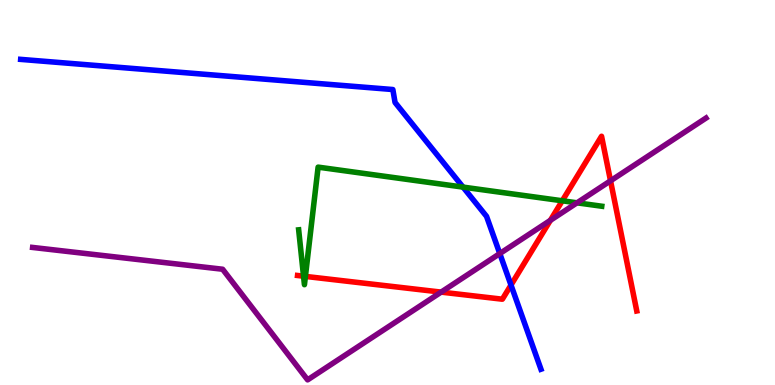[{'lines': ['blue', 'red'], 'intersections': [{'x': 6.59, 'y': 2.6}]}, {'lines': ['green', 'red'], 'intersections': [{'x': 3.92, 'y': 2.83}, {'x': 3.94, 'y': 2.82}, {'x': 7.26, 'y': 4.78}]}, {'lines': ['purple', 'red'], 'intersections': [{'x': 5.69, 'y': 2.41}, {'x': 7.1, 'y': 4.28}, {'x': 7.88, 'y': 5.3}]}, {'lines': ['blue', 'green'], 'intersections': [{'x': 5.97, 'y': 5.14}]}, {'lines': ['blue', 'purple'], 'intersections': [{'x': 6.45, 'y': 3.41}]}, {'lines': ['green', 'purple'], 'intersections': [{'x': 7.45, 'y': 4.73}]}]